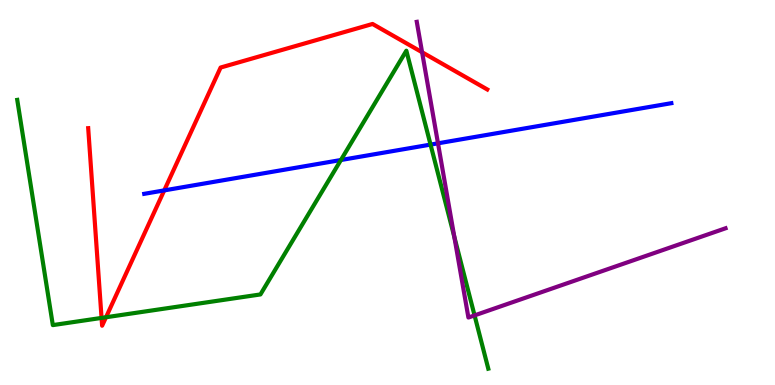[{'lines': ['blue', 'red'], 'intersections': [{'x': 2.12, 'y': 5.05}]}, {'lines': ['green', 'red'], 'intersections': [{'x': 1.31, 'y': 1.74}, {'x': 1.37, 'y': 1.76}]}, {'lines': ['purple', 'red'], 'intersections': [{'x': 5.45, 'y': 8.64}]}, {'lines': ['blue', 'green'], 'intersections': [{'x': 4.4, 'y': 5.84}, {'x': 5.56, 'y': 6.24}]}, {'lines': ['blue', 'purple'], 'intersections': [{'x': 5.65, 'y': 6.28}]}, {'lines': ['green', 'purple'], 'intersections': [{'x': 5.86, 'y': 3.85}, {'x': 6.12, 'y': 1.81}]}]